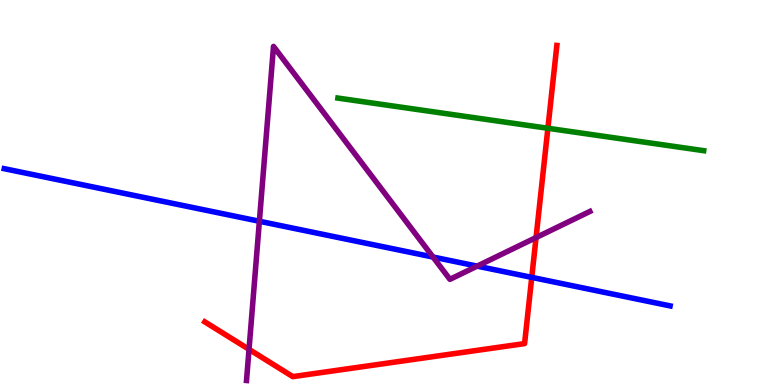[{'lines': ['blue', 'red'], 'intersections': [{'x': 6.86, 'y': 2.8}]}, {'lines': ['green', 'red'], 'intersections': [{'x': 7.07, 'y': 6.67}]}, {'lines': ['purple', 'red'], 'intersections': [{'x': 3.21, 'y': 0.925}, {'x': 6.92, 'y': 3.83}]}, {'lines': ['blue', 'green'], 'intersections': []}, {'lines': ['blue', 'purple'], 'intersections': [{'x': 3.35, 'y': 4.25}, {'x': 5.59, 'y': 3.32}, {'x': 6.16, 'y': 3.09}]}, {'lines': ['green', 'purple'], 'intersections': []}]